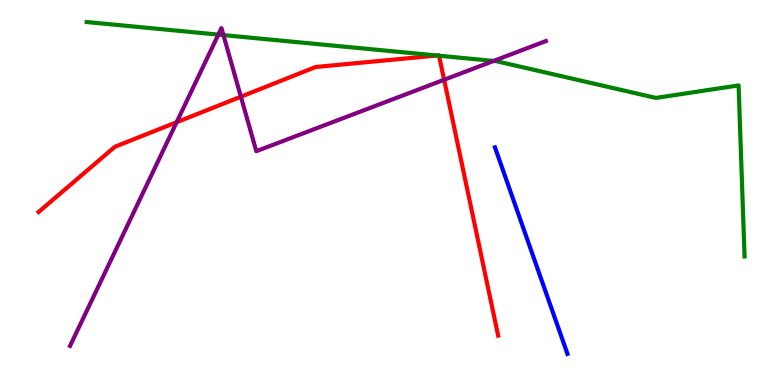[{'lines': ['blue', 'red'], 'intersections': []}, {'lines': ['green', 'red'], 'intersections': [{'x': 5.64, 'y': 8.56}, {'x': 5.67, 'y': 8.55}]}, {'lines': ['purple', 'red'], 'intersections': [{'x': 2.28, 'y': 6.82}, {'x': 3.11, 'y': 7.49}, {'x': 5.73, 'y': 7.93}]}, {'lines': ['blue', 'green'], 'intersections': []}, {'lines': ['blue', 'purple'], 'intersections': []}, {'lines': ['green', 'purple'], 'intersections': [{'x': 2.82, 'y': 9.1}, {'x': 2.88, 'y': 9.09}, {'x': 6.37, 'y': 8.42}]}]